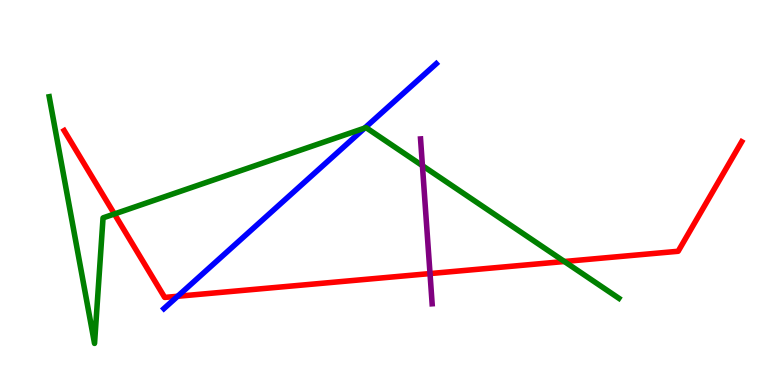[{'lines': ['blue', 'red'], 'intersections': [{'x': 2.29, 'y': 2.3}]}, {'lines': ['green', 'red'], 'intersections': [{'x': 1.48, 'y': 4.44}, {'x': 7.28, 'y': 3.21}]}, {'lines': ['purple', 'red'], 'intersections': [{'x': 5.55, 'y': 2.89}]}, {'lines': ['blue', 'green'], 'intersections': [{'x': 4.71, 'y': 6.67}]}, {'lines': ['blue', 'purple'], 'intersections': []}, {'lines': ['green', 'purple'], 'intersections': [{'x': 5.45, 'y': 5.7}]}]